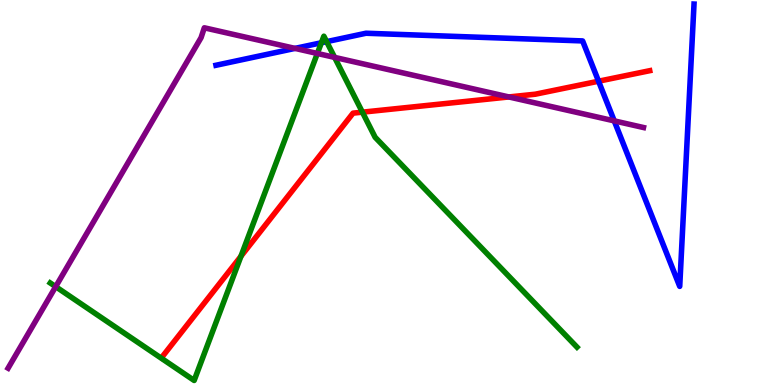[{'lines': ['blue', 'red'], 'intersections': [{'x': 7.72, 'y': 7.89}]}, {'lines': ['green', 'red'], 'intersections': [{'x': 3.11, 'y': 3.34}, {'x': 4.68, 'y': 7.09}]}, {'lines': ['purple', 'red'], 'intersections': [{'x': 6.57, 'y': 7.48}]}, {'lines': ['blue', 'green'], 'intersections': [{'x': 4.15, 'y': 8.89}, {'x': 4.21, 'y': 8.92}]}, {'lines': ['blue', 'purple'], 'intersections': [{'x': 3.81, 'y': 8.74}, {'x': 7.93, 'y': 6.86}]}, {'lines': ['green', 'purple'], 'intersections': [{'x': 0.719, 'y': 2.55}, {'x': 4.09, 'y': 8.61}, {'x': 4.32, 'y': 8.51}]}]